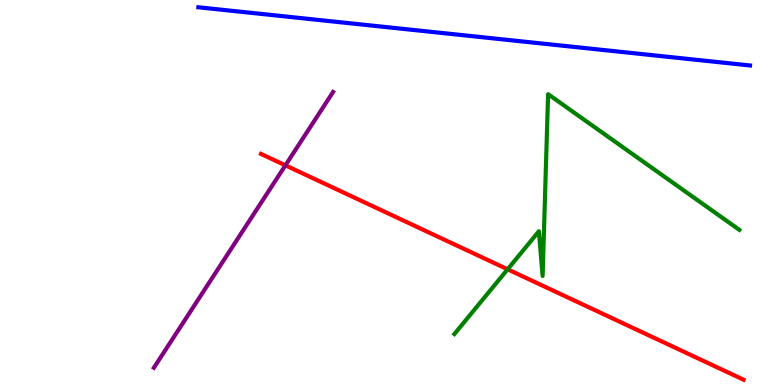[{'lines': ['blue', 'red'], 'intersections': []}, {'lines': ['green', 'red'], 'intersections': [{'x': 6.55, 'y': 3.01}]}, {'lines': ['purple', 'red'], 'intersections': [{'x': 3.68, 'y': 5.71}]}, {'lines': ['blue', 'green'], 'intersections': []}, {'lines': ['blue', 'purple'], 'intersections': []}, {'lines': ['green', 'purple'], 'intersections': []}]